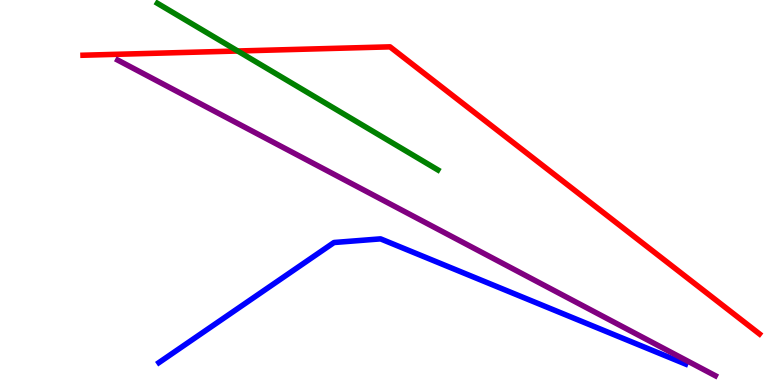[{'lines': ['blue', 'red'], 'intersections': []}, {'lines': ['green', 'red'], 'intersections': [{'x': 3.07, 'y': 8.68}]}, {'lines': ['purple', 'red'], 'intersections': []}, {'lines': ['blue', 'green'], 'intersections': []}, {'lines': ['blue', 'purple'], 'intersections': []}, {'lines': ['green', 'purple'], 'intersections': []}]